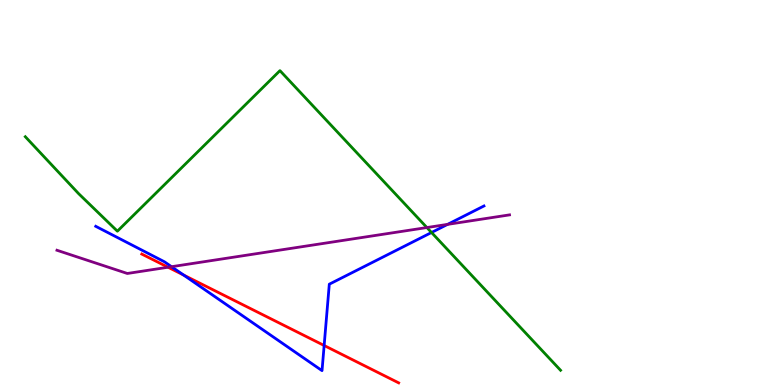[{'lines': ['blue', 'red'], 'intersections': [{'x': 2.37, 'y': 2.86}, {'x': 4.18, 'y': 1.03}]}, {'lines': ['green', 'red'], 'intersections': []}, {'lines': ['purple', 'red'], 'intersections': [{'x': 2.17, 'y': 3.06}]}, {'lines': ['blue', 'green'], 'intersections': [{'x': 5.57, 'y': 3.96}]}, {'lines': ['blue', 'purple'], 'intersections': [{'x': 2.21, 'y': 3.07}, {'x': 5.78, 'y': 4.17}]}, {'lines': ['green', 'purple'], 'intersections': [{'x': 5.51, 'y': 4.09}]}]